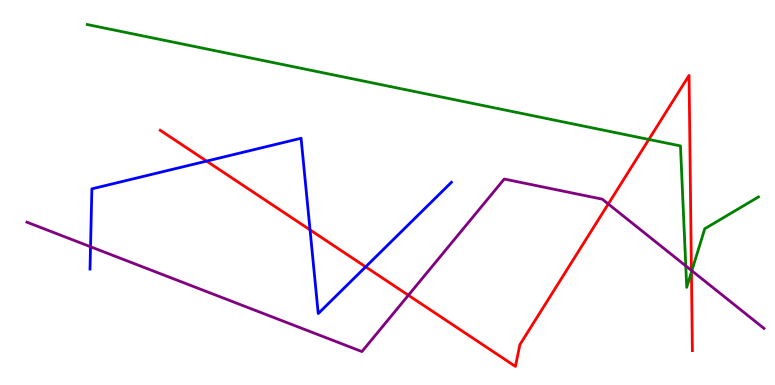[{'lines': ['blue', 'red'], 'intersections': [{'x': 2.67, 'y': 5.82}, {'x': 4.0, 'y': 4.03}, {'x': 4.72, 'y': 3.07}]}, {'lines': ['green', 'red'], 'intersections': [{'x': 8.37, 'y': 6.38}, {'x': 8.92, 'y': 2.93}]}, {'lines': ['purple', 'red'], 'intersections': [{'x': 5.27, 'y': 2.33}, {'x': 7.85, 'y': 4.7}, {'x': 8.92, 'y': 2.98}]}, {'lines': ['blue', 'green'], 'intersections': []}, {'lines': ['blue', 'purple'], 'intersections': [{'x': 1.17, 'y': 3.59}]}, {'lines': ['green', 'purple'], 'intersections': [{'x': 8.85, 'y': 3.09}, {'x': 8.93, 'y': 2.97}]}]